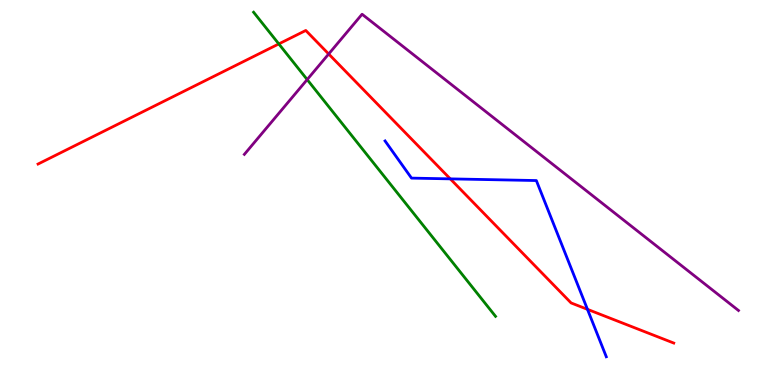[{'lines': ['blue', 'red'], 'intersections': [{'x': 5.81, 'y': 5.35}, {'x': 7.58, 'y': 1.97}]}, {'lines': ['green', 'red'], 'intersections': [{'x': 3.6, 'y': 8.86}]}, {'lines': ['purple', 'red'], 'intersections': [{'x': 4.24, 'y': 8.6}]}, {'lines': ['blue', 'green'], 'intersections': []}, {'lines': ['blue', 'purple'], 'intersections': []}, {'lines': ['green', 'purple'], 'intersections': [{'x': 3.96, 'y': 7.93}]}]